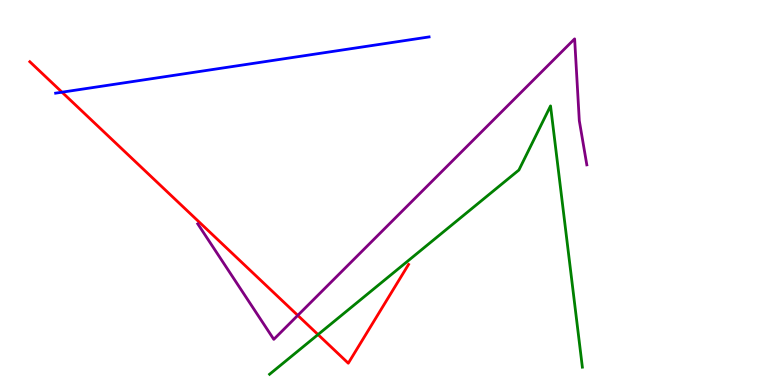[{'lines': ['blue', 'red'], 'intersections': [{'x': 0.8, 'y': 7.61}]}, {'lines': ['green', 'red'], 'intersections': [{'x': 4.1, 'y': 1.31}]}, {'lines': ['purple', 'red'], 'intersections': [{'x': 3.84, 'y': 1.81}]}, {'lines': ['blue', 'green'], 'intersections': []}, {'lines': ['blue', 'purple'], 'intersections': []}, {'lines': ['green', 'purple'], 'intersections': []}]